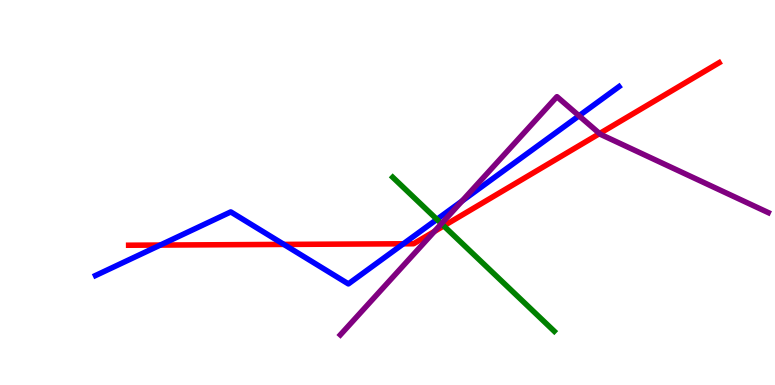[{'lines': ['blue', 'red'], 'intersections': [{'x': 2.07, 'y': 3.63}, {'x': 3.66, 'y': 3.65}, {'x': 5.2, 'y': 3.67}]}, {'lines': ['green', 'red'], 'intersections': [{'x': 5.73, 'y': 4.13}]}, {'lines': ['purple', 'red'], 'intersections': [{'x': 5.61, 'y': 3.99}, {'x': 7.74, 'y': 6.53}]}, {'lines': ['blue', 'green'], 'intersections': [{'x': 5.64, 'y': 4.3}]}, {'lines': ['blue', 'purple'], 'intersections': [{'x': 5.96, 'y': 4.78}, {'x': 7.47, 'y': 6.99}]}, {'lines': ['green', 'purple'], 'intersections': [{'x': 5.7, 'y': 4.19}]}]